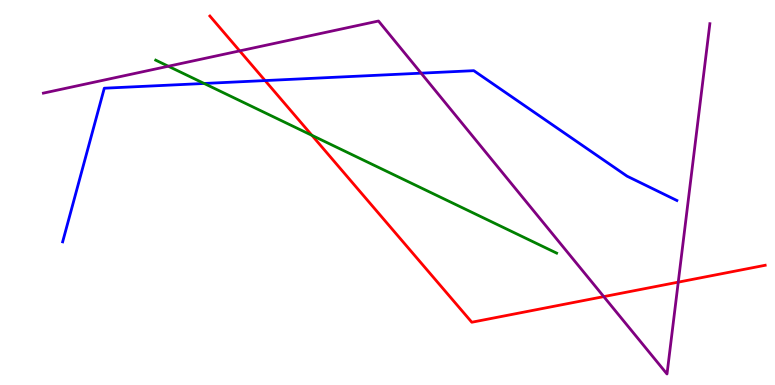[{'lines': ['blue', 'red'], 'intersections': [{'x': 3.42, 'y': 7.91}]}, {'lines': ['green', 'red'], 'intersections': [{'x': 4.03, 'y': 6.48}]}, {'lines': ['purple', 'red'], 'intersections': [{'x': 3.09, 'y': 8.68}, {'x': 7.79, 'y': 2.3}, {'x': 8.75, 'y': 2.67}]}, {'lines': ['blue', 'green'], 'intersections': [{'x': 2.63, 'y': 7.83}]}, {'lines': ['blue', 'purple'], 'intersections': [{'x': 5.43, 'y': 8.1}]}, {'lines': ['green', 'purple'], 'intersections': [{'x': 2.17, 'y': 8.28}]}]